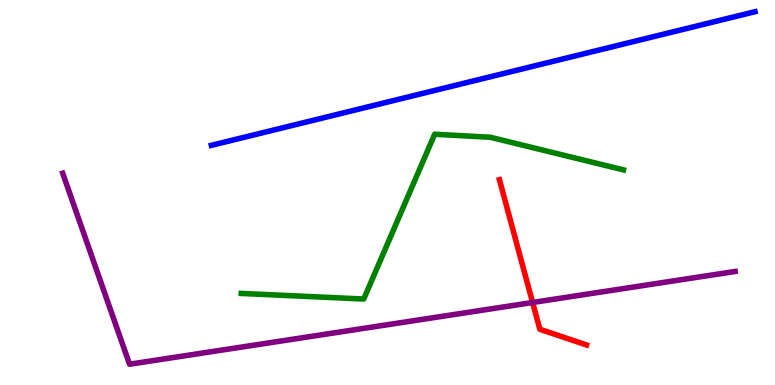[{'lines': ['blue', 'red'], 'intersections': []}, {'lines': ['green', 'red'], 'intersections': []}, {'lines': ['purple', 'red'], 'intersections': [{'x': 6.87, 'y': 2.14}]}, {'lines': ['blue', 'green'], 'intersections': []}, {'lines': ['blue', 'purple'], 'intersections': []}, {'lines': ['green', 'purple'], 'intersections': []}]